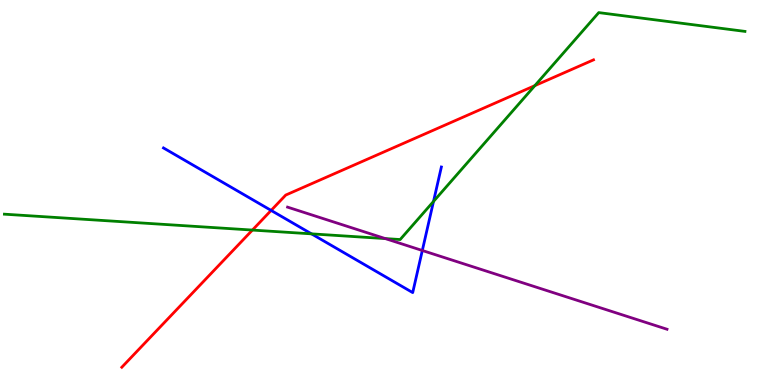[{'lines': ['blue', 'red'], 'intersections': [{'x': 3.5, 'y': 4.53}]}, {'lines': ['green', 'red'], 'intersections': [{'x': 3.26, 'y': 4.02}, {'x': 6.9, 'y': 7.78}]}, {'lines': ['purple', 'red'], 'intersections': []}, {'lines': ['blue', 'green'], 'intersections': [{'x': 4.02, 'y': 3.93}, {'x': 5.59, 'y': 4.77}]}, {'lines': ['blue', 'purple'], 'intersections': [{'x': 5.45, 'y': 3.49}]}, {'lines': ['green', 'purple'], 'intersections': [{'x': 4.97, 'y': 3.8}]}]